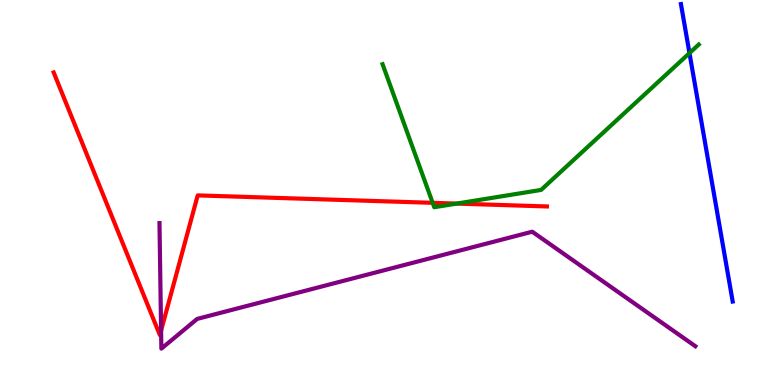[{'lines': ['blue', 'red'], 'intersections': []}, {'lines': ['green', 'red'], 'intersections': [{'x': 5.58, 'y': 4.73}, {'x': 5.89, 'y': 4.71}]}, {'lines': ['purple', 'red'], 'intersections': [{'x': 2.08, 'y': 1.41}]}, {'lines': ['blue', 'green'], 'intersections': [{'x': 8.9, 'y': 8.62}]}, {'lines': ['blue', 'purple'], 'intersections': []}, {'lines': ['green', 'purple'], 'intersections': []}]